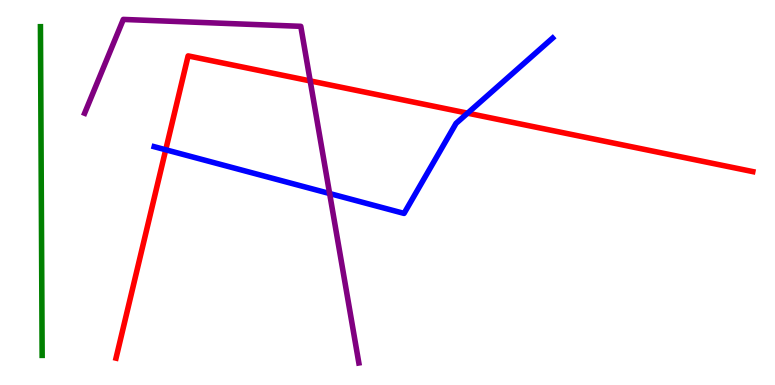[{'lines': ['blue', 'red'], 'intersections': [{'x': 2.14, 'y': 6.11}, {'x': 6.03, 'y': 7.06}]}, {'lines': ['green', 'red'], 'intersections': []}, {'lines': ['purple', 'red'], 'intersections': [{'x': 4.0, 'y': 7.9}]}, {'lines': ['blue', 'green'], 'intersections': []}, {'lines': ['blue', 'purple'], 'intersections': [{'x': 4.25, 'y': 4.97}]}, {'lines': ['green', 'purple'], 'intersections': []}]